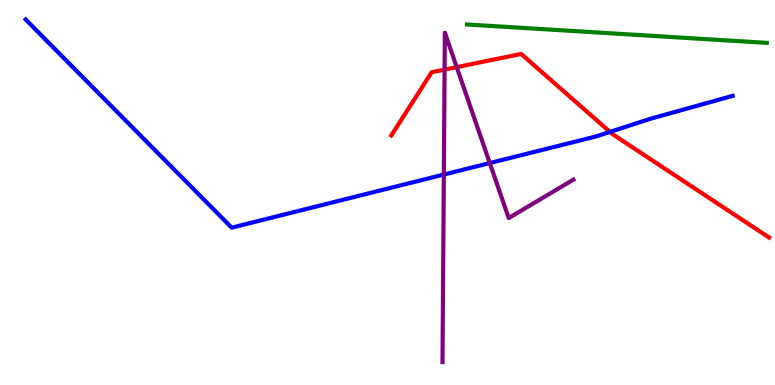[{'lines': ['blue', 'red'], 'intersections': [{'x': 7.87, 'y': 6.57}]}, {'lines': ['green', 'red'], 'intersections': []}, {'lines': ['purple', 'red'], 'intersections': [{'x': 5.74, 'y': 8.19}, {'x': 5.89, 'y': 8.26}]}, {'lines': ['blue', 'green'], 'intersections': []}, {'lines': ['blue', 'purple'], 'intersections': [{'x': 5.73, 'y': 5.47}, {'x': 6.32, 'y': 5.76}]}, {'lines': ['green', 'purple'], 'intersections': []}]